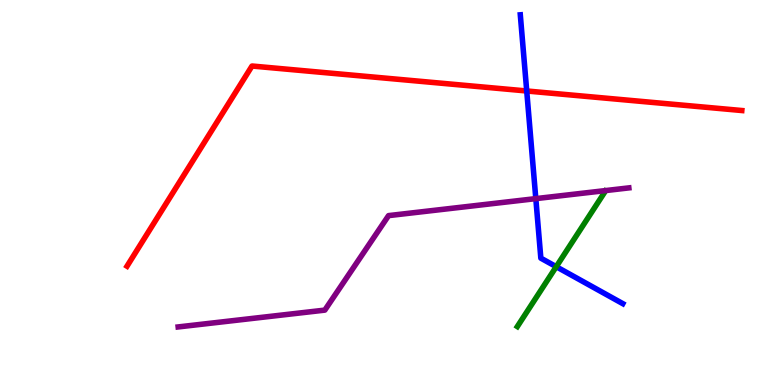[{'lines': ['blue', 'red'], 'intersections': [{'x': 6.8, 'y': 7.64}]}, {'lines': ['green', 'red'], 'intersections': []}, {'lines': ['purple', 'red'], 'intersections': []}, {'lines': ['blue', 'green'], 'intersections': [{'x': 7.18, 'y': 3.07}]}, {'lines': ['blue', 'purple'], 'intersections': [{'x': 6.91, 'y': 4.84}]}, {'lines': ['green', 'purple'], 'intersections': []}]